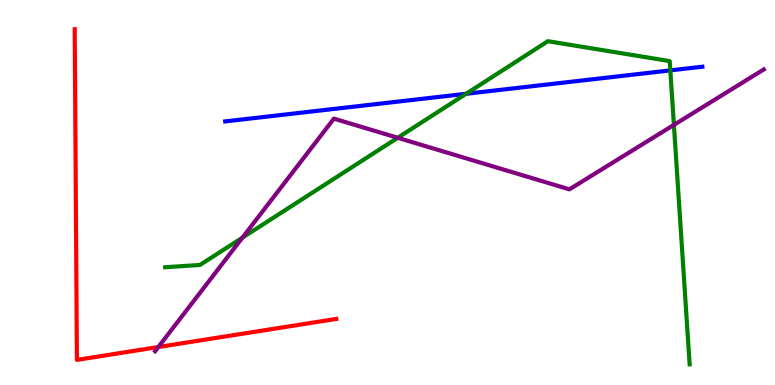[{'lines': ['blue', 'red'], 'intersections': []}, {'lines': ['green', 'red'], 'intersections': []}, {'lines': ['purple', 'red'], 'intersections': [{'x': 2.04, 'y': 0.986}]}, {'lines': ['blue', 'green'], 'intersections': [{'x': 6.01, 'y': 7.56}, {'x': 8.65, 'y': 8.17}]}, {'lines': ['blue', 'purple'], 'intersections': []}, {'lines': ['green', 'purple'], 'intersections': [{'x': 3.13, 'y': 3.83}, {'x': 5.13, 'y': 6.42}, {'x': 8.7, 'y': 6.76}]}]